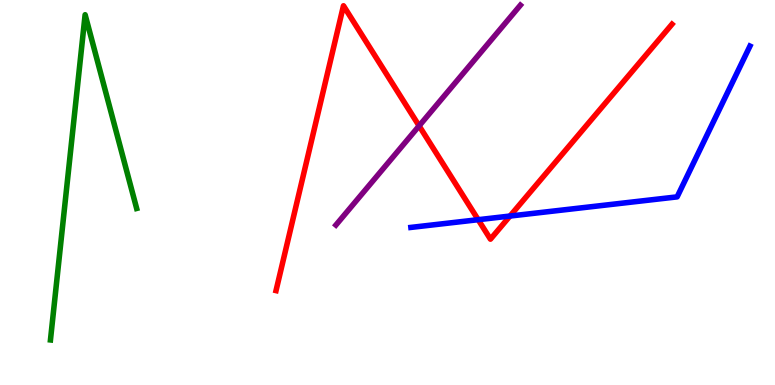[{'lines': ['blue', 'red'], 'intersections': [{'x': 6.17, 'y': 4.29}, {'x': 6.58, 'y': 4.39}]}, {'lines': ['green', 'red'], 'intersections': []}, {'lines': ['purple', 'red'], 'intersections': [{'x': 5.41, 'y': 6.73}]}, {'lines': ['blue', 'green'], 'intersections': []}, {'lines': ['blue', 'purple'], 'intersections': []}, {'lines': ['green', 'purple'], 'intersections': []}]